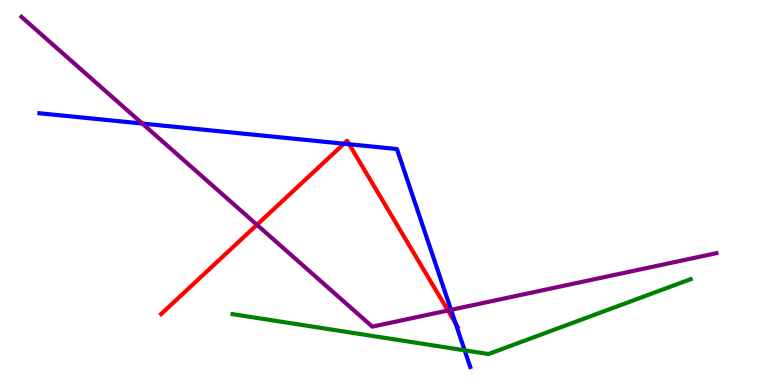[{'lines': ['blue', 'red'], 'intersections': [{'x': 4.44, 'y': 6.27}, {'x': 4.51, 'y': 6.25}, {'x': 5.88, 'y': 1.6}]}, {'lines': ['green', 'red'], 'intersections': []}, {'lines': ['purple', 'red'], 'intersections': [{'x': 3.32, 'y': 4.16}, {'x': 5.78, 'y': 1.94}]}, {'lines': ['blue', 'green'], 'intersections': [{'x': 6.0, 'y': 0.9}]}, {'lines': ['blue', 'purple'], 'intersections': [{'x': 1.84, 'y': 6.79}, {'x': 5.82, 'y': 1.95}]}, {'lines': ['green', 'purple'], 'intersections': []}]